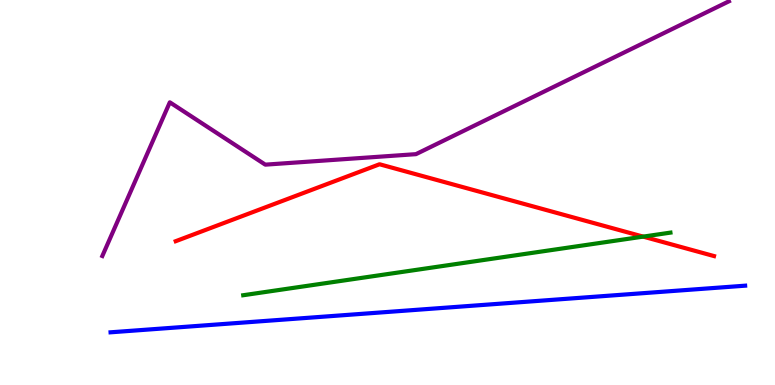[{'lines': ['blue', 'red'], 'intersections': []}, {'lines': ['green', 'red'], 'intersections': [{'x': 8.3, 'y': 3.85}]}, {'lines': ['purple', 'red'], 'intersections': []}, {'lines': ['blue', 'green'], 'intersections': []}, {'lines': ['blue', 'purple'], 'intersections': []}, {'lines': ['green', 'purple'], 'intersections': []}]